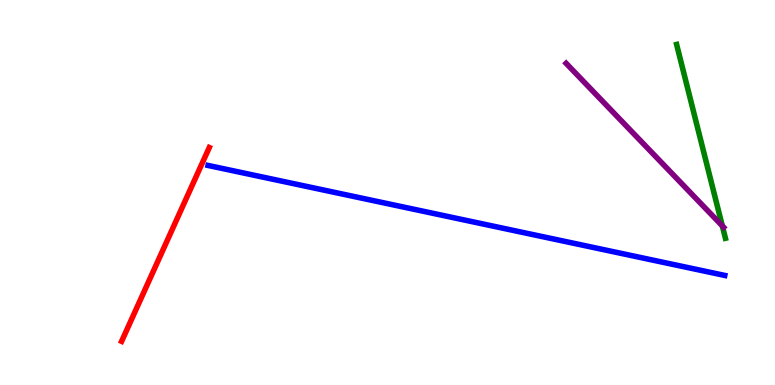[{'lines': ['blue', 'red'], 'intersections': []}, {'lines': ['green', 'red'], 'intersections': []}, {'lines': ['purple', 'red'], 'intersections': []}, {'lines': ['blue', 'green'], 'intersections': []}, {'lines': ['blue', 'purple'], 'intersections': []}, {'lines': ['green', 'purple'], 'intersections': [{'x': 9.32, 'y': 4.13}]}]